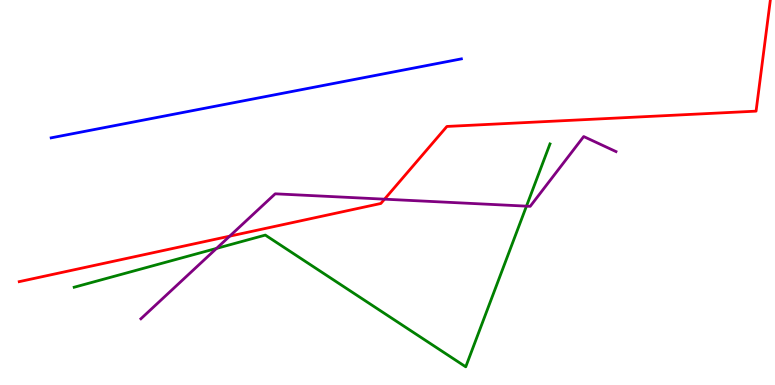[{'lines': ['blue', 'red'], 'intersections': []}, {'lines': ['green', 'red'], 'intersections': []}, {'lines': ['purple', 'red'], 'intersections': [{'x': 2.96, 'y': 3.87}, {'x': 4.96, 'y': 4.83}]}, {'lines': ['blue', 'green'], 'intersections': []}, {'lines': ['blue', 'purple'], 'intersections': []}, {'lines': ['green', 'purple'], 'intersections': [{'x': 2.79, 'y': 3.55}, {'x': 6.79, 'y': 4.65}]}]